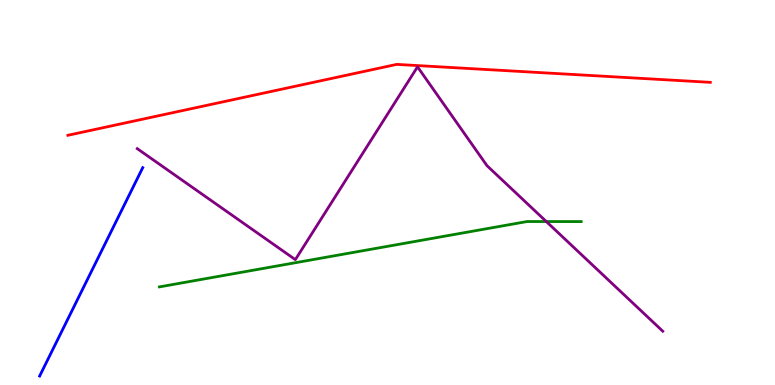[{'lines': ['blue', 'red'], 'intersections': []}, {'lines': ['green', 'red'], 'intersections': []}, {'lines': ['purple', 'red'], 'intersections': []}, {'lines': ['blue', 'green'], 'intersections': []}, {'lines': ['blue', 'purple'], 'intersections': []}, {'lines': ['green', 'purple'], 'intersections': [{'x': 7.05, 'y': 4.25}]}]